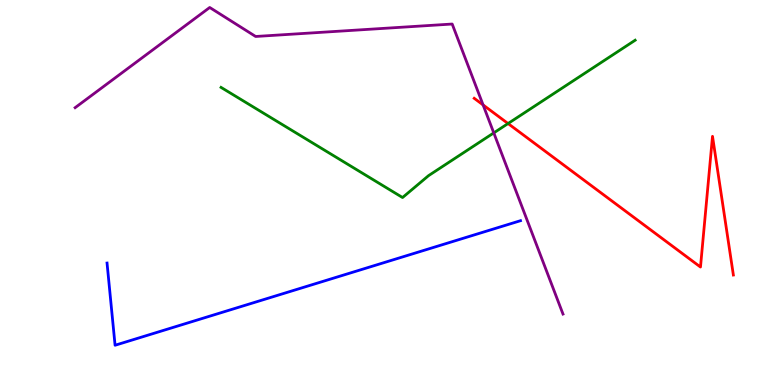[{'lines': ['blue', 'red'], 'intersections': []}, {'lines': ['green', 'red'], 'intersections': [{'x': 6.56, 'y': 6.79}]}, {'lines': ['purple', 'red'], 'intersections': [{'x': 6.23, 'y': 7.27}]}, {'lines': ['blue', 'green'], 'intersections': []}, {'lines': ['blue', 'purple'], 'intersections': []}, {'lines': ['green', 'purple'], 'intersections': [{'x': 6.37, 'y': 6.55}]}]